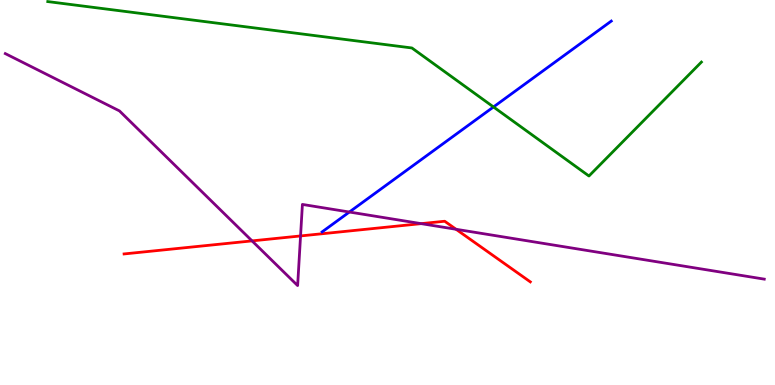[{'lines': ['blue', 'red'], 'intersections': []}, {'lines': ['green', 'red'], 'intersections': []}, {'lines': ['purple', 'red'], 'intersections': [{'x': 3.25, 'y': 3.74}, {'x': 3.88, 'y': 3.87}, {'x': 5.43, 'y': 4.19}, {'x': 5.88, 'y': 4.04}]}, {'lines': ['blue', 'green'], 'intersections': [{'x': 6.37, 'y': 7.22}]}, {'lines': ['blue', 'purple'], 'intersections': [{'x': 4.51, 'y': 4.49}]}, {'lines': ['green', 'purple'], 'intersections': []}]